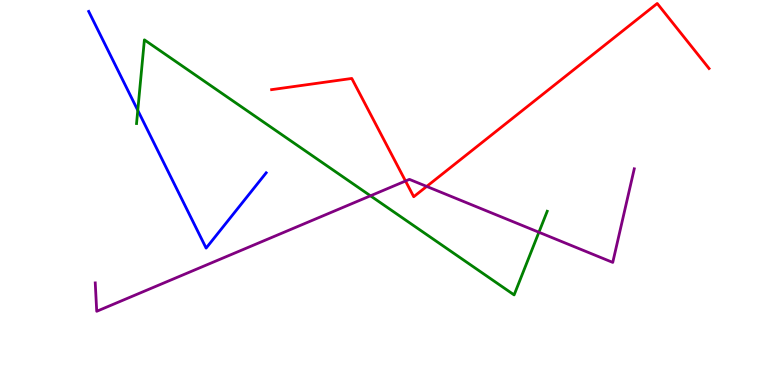[{'lines': ['blue', 'red'], 'intersections': []}, {'lines': ['green', 'red'], 'intersections': []}, {'lines': ['purple', 'red'], 'intersections': [{'x': 5.23, 'y': 5.3}, {'x': 5.51, 'y': 5.16}]}, {'lines': ['blue', 'green'], 'intersections': [{'x': 1.78, 'y': 7.13}]}, {'lines': ['blue', 'purple'], 'intersections': []}, {'lines': ['green', 'purple'], 'intersections': [{'x': 4.78, 'y': 4.91}, {'x': 6.95, 'y': 3.97}]}]